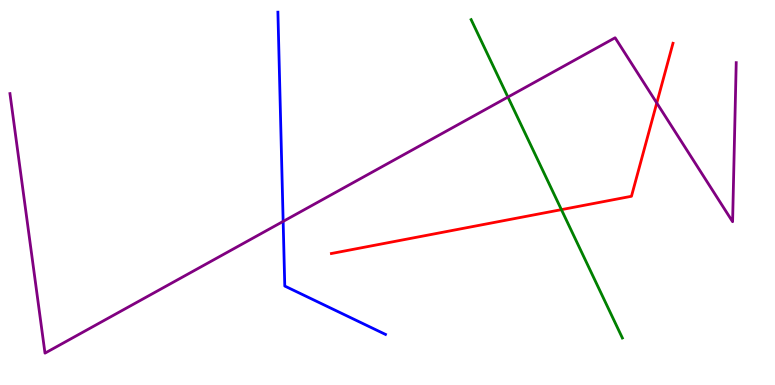[{'lines': ['blue', 'red'], 'intersections': []}, {'lines': ['green', 'red'], 'intersections': [{'x': 7.24, 'y': 4.55}]}, {'lines': ['purple', 'red'], 'intersections': [{'x': 8.47, 'y': 7.32}]}, {'lines': ['blue', 'green'], 'intersections': []}, {'lines': ['blue', 'purple'], 'intersections': [{'x': 3.65, 'y': 4.25}]}, {'lines': ['green', 'purple'], 'intersections': [{'x': 6.55, 'y': 7.48}]}]